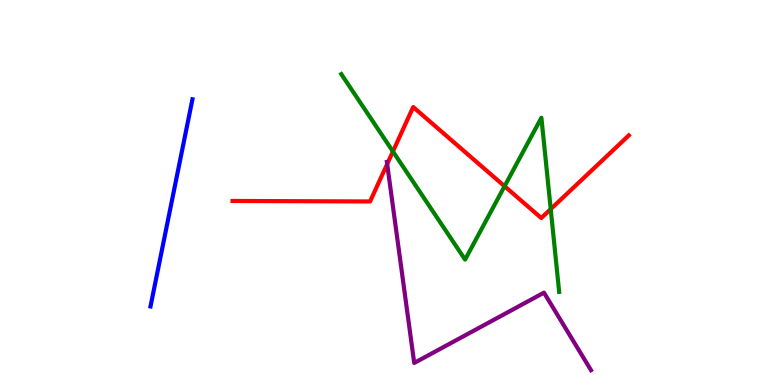[{'lines': ['blue', 'red'], 'intersections': []}, {'lines': ['green', 'red'], 'intersections': [{'x': 5.07, 'y': 6.07}, {'x': 6.51, 'y': 5.16}, {'x': 7.11, 'y': 4.57}]}, {'lines': ['purple', 'red'], 'intersections': [{'x': 5.0, 'y': 5.74}]}, {'lines': ['blue', 'green'], 'intersections': []}, {'lines': ['blue', 'purple'], 'intersections': []}, {'lines': ['green', 'purple'], 'intersections': []}]